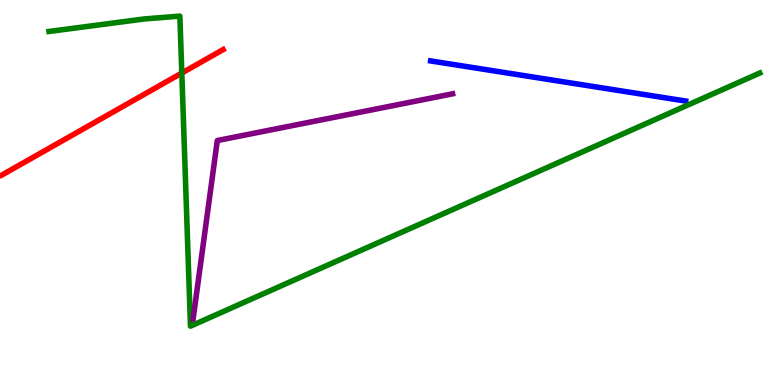[{'lines': ['blue', 'red'], 'intersections': []}, {'lines': ['green', 'red'], 'intersections': [{'x': 2.35, 'y': 8.1}]}, {'lines': ['purple', 'red'], 'intersections': []}, {'lines': ['blue', 'green'], 'intersections': []}, {'lines': ['blue', 'purple'], 'intersections': []}, {'lines': ['green', 'purple'], 'intersections': []}]